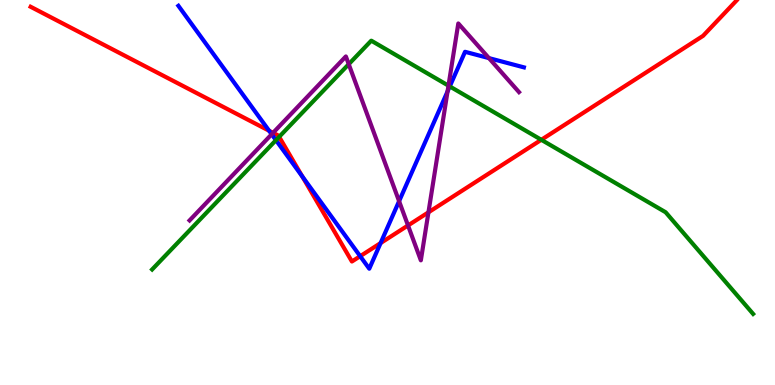[{'lines': ['blue', 'red'], 'intersections': [{'x': 3.47, 'y': 6.6}, {'x': 3.9, 'y': 5.42}, {'x': 4.65, 'y': 3.35}, {'x': 4.91, 'y': 3.69}]}, {'lines': ['green', 'red'], 'intersections': [{'x': 3.6, 'y': 6.45}, {'x': 6.98, 'y': 6.37}]}, {'lines': ['purple', 'red'], 'intersections': [{'x': 3.52, 'y': 6.55}, {'x': 5.26, 'y': 4.14}, {'x': 5.53, 'y': 4.49}]}, {'lines': ['blue', 'green'], 'intersections': [{'x': 3.56, 'y': 6.36}, {'x': 5.8, 'y': 7.76}]}, {'lines': ['blue', 'purple'], 'intersections': [{'x': 3.51, 'y': 6.51}, {'x': 5.15, 'y': 4.77}, {'x': 5.77, 'y': 7.63}, {'x': 6.31, 'y': 8.49}]}, {'lines': ['green', 'purple'], 'intersections': [{'x': 4.5, 'y': 8.33}, {'x': 5.79, 'y': 7.77}]}]